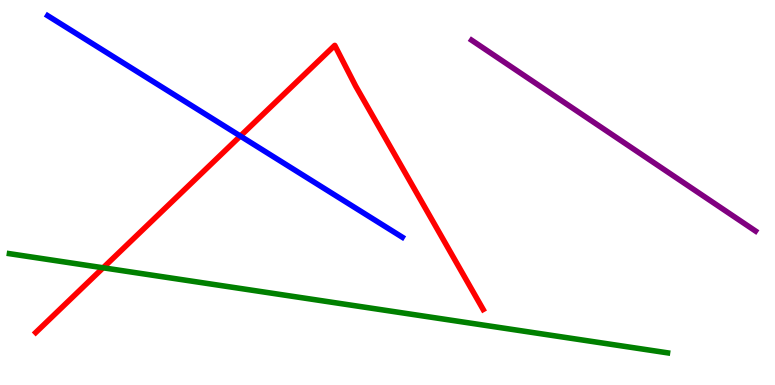[{'lines': ['blue', 'red'], 'intersections': [{'x': 3.1, 'y': 6.47}]}, {'lines': ['green', 'red'], 'intersections': [{'x': 1.33, 'y': 3.04}]}, {'lines': ['purple', 'red'], 'intersections': []}, {'lines': ['blue', 'green'], 'intersections': []}, {'lines': ['blue', 'purple'], 'intersections': []}, {'lines': ['green', 'purple'], 'intersections': []}]